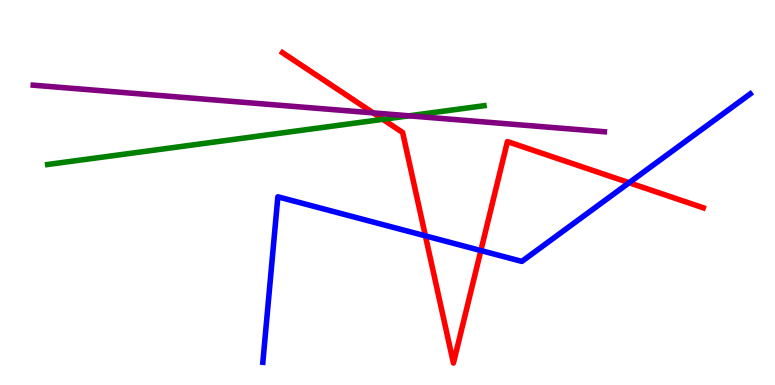[{'lines': ['blue', 'red'], 'intersections': [{'x': 5.49, 'y': 3.87}, {'x': 6.2, 'y': 3.49}, {'x': 8.12, 'y': 5.25}]}, {'lines': ['green', 'red'], 'intersections': [{'x': 4.94, 'y': 6.9}]}, {'lines': ['purple', 'red'], 'intersections': [{'x': 4.82, 'y': 7.07}]}, {'lines': ['blue', 'green'], 'intersections': []}, {'lines': ['blue', 'purple'], 'intersections': []}, {'lines': ['green', 'purple'], 'intersections': [{'x': 5.28, 'y': 6.99}]}]